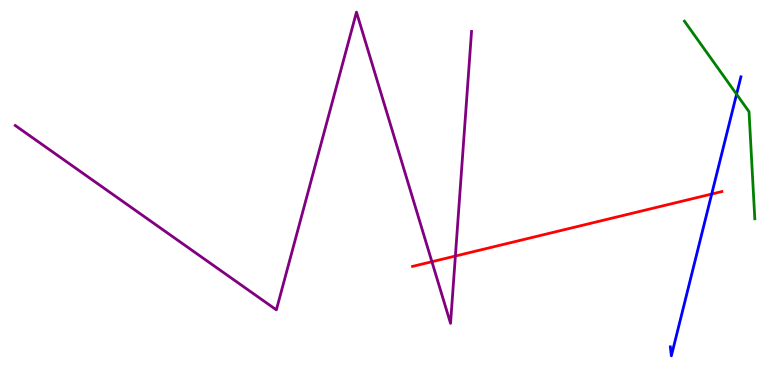[{'lines': ['blue', 'red'], 'intersections': [{'x': 9.18, 'y': 4.96}]}, {'lines': ['green', 'red'], 'intersections': []}, {'lines': ['purple', 'red'], 'intersections': [{'x': 5.57, 'y': 3.2}, {'x': 5.88, 'y': 3.35}]}, {'lines': ['blue', 'green'], 'intersections': [{'x': 9.5, 'y': 7.55}]}, {'lines': ['blue', 'purple'], 'intersections': []}, {'lines': ['green', 'purple'], 'intersections': []}]